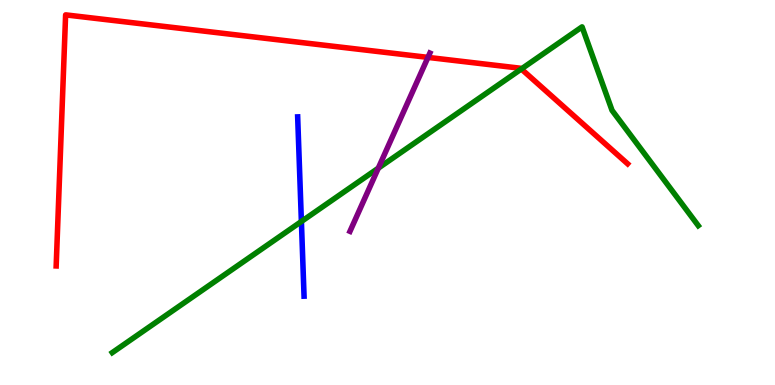[{'lines': ['blue', 'red'], 'intersections': []}, {'lines': ['green', 'red'], 'intersections': [{'x': 6.73, 'y': 8.21}]}, {'lines': ['purple', 'red'], 'intersections': [{'x': 5.52, 'y': 8.51}]}, {'lines': ['blue', 'green'], 'intersections': [{'x': 3.89, 'y': 4.25}]}, {'lines': ['blue', 'purple'], 'intersections': []}, {'lines': ['green', 'purple'], 'intersections': [{'x': 4.88, 'y': 5.63}]}]